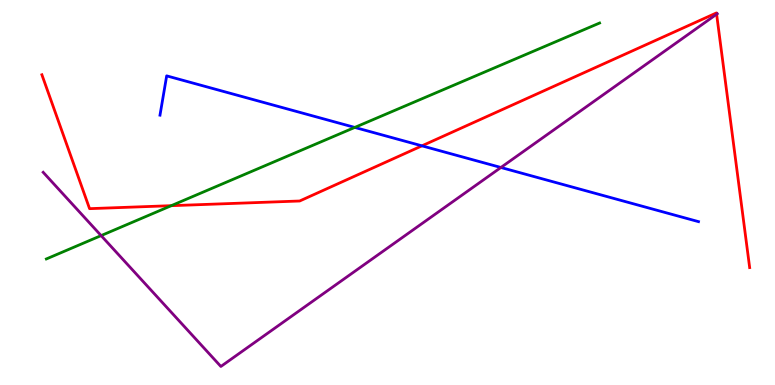[{'lines': ['blue', 'red'], 'intersections': [{'x': 5.44, 'y': 6.21}]}, {'lines': ['green', 'red'], 'intersections': [{'x': 2.21, 'y': 4.66}]}, {'lines': ['purple', 'red'], 'intersections': [{'x': 9.25, 'y': 9.63}]}, {'lines': ['blue', 'green'], 'intersections': [{'x': 4.58, 'y': 6.69}]}, {'lines': ['blue', 'purple'], 'intersections': [{'x': 6.46, 'y': 5.65}]}, {'lines': ['green', 'purple'], 'intersections': [{'x': 1.3, 'y': 3.88}]}]